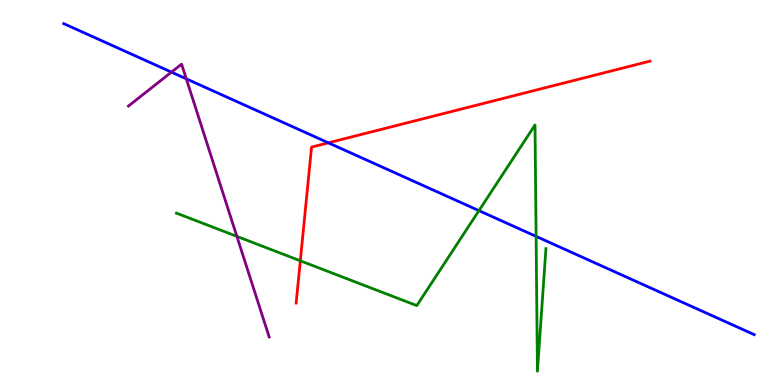[{'lines': ['blue', 'red'], 'intersections': [{'x': 4.24, 'y': 6.29}]}, {'lines': ['green', 'red'], 'intersections': [{'x': 3.88, 'y': 3.23}]}, {'lines': ['purple', 'red'], 'intersections': []}, {'lines': ['blue', 'green'], 'intersections': [{'x': 6.18, 'y': 4.53}, {'x': 6.92, 'y': 3.86}]}, {'lines': ['blue', 'purple'], 'intersections': [{'x': 2.21, 'y': 8.13}, {'x': 2.4, 'y': 7.95}]}, {'lines': ['green', 'purple'], 'intersections': [{'x': 3.06, 'y': 3.86}]}]